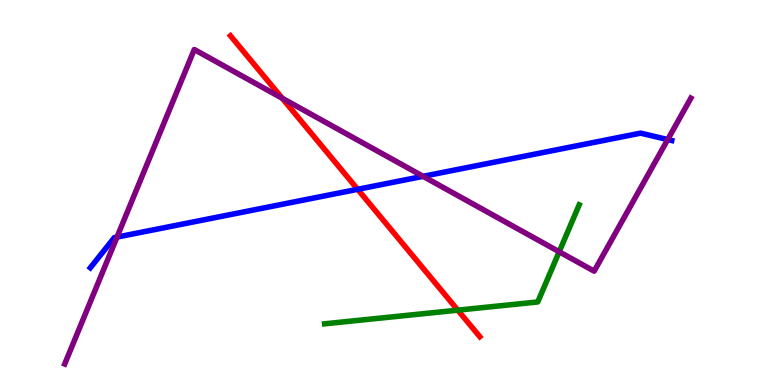[{'lines': ['blue', 'red'], 'intersections': [{'x': 4.62, 'y': 5.08}]}, {'lines': ['green', 'red'], 'intersections': [{'x': 5.91, 'y': 1.94}]}, {'lines': ['purple', 'red'], 'intersections': [{'x': 3.64, 'y': 7.45}]}, {'lines': ['blue', 'green'], 'intersections': []}, {'lines': ['blue', 'purple'], 'intersections': [{'x': 1.51, 'y': 3.84}, {'x': 5.46, 'y': 5.42}, {'x': 8.62, 'y': 6.37}]}, {'lines': ['green', 'purple'], 'intersections': [{'x': 7.22, 'y': 3.46}]}]